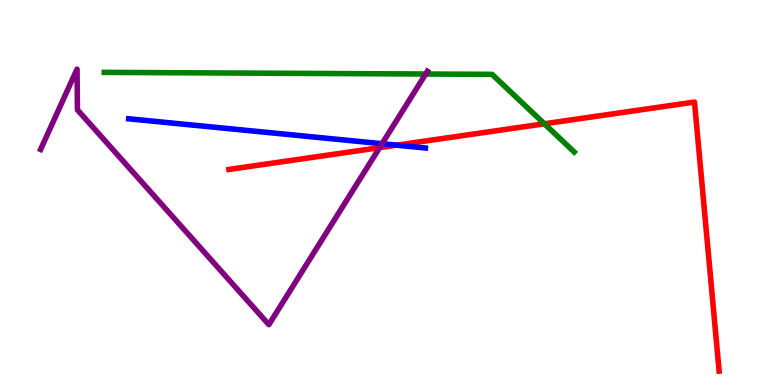[{'lines': ['blue', 'red'], 'intersections': [{'x': 5.12, 'y': 6.23}]}, {'lines': ['green', 'red'], 'intersections': [{'x': 7.02, 'y': 6.78}]}, {'lines': ['purple', 'red'], 'intersections': [{'x': 4.9, 'y': 6.17}]}, {'lines': ['blue', 'green'], 'intersections': []}, {'lines': ['blue', 'purple'], 'intersections': [{'x': 4.93, 'y': 6.27}]}, {'lines': ['green', 'purple'], 'intersections': [{'x': 5.49, 'y': 8.08}]}]